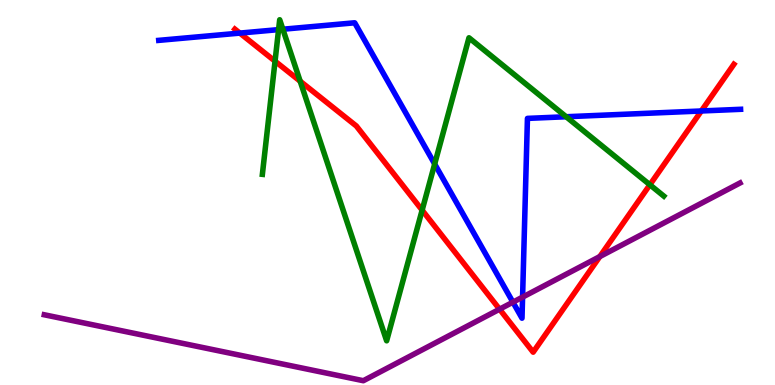[{'lines': ['blue', 'red'], 'intersections': [{'x': 3.09, 'y': 9.14}, {'x': 9.05, 'y': 7.12}]}, {'lines': ['green', 'red'], 'intersections': [{'x': 3.55, 'y': 8.41}, {'x': 3.87, 'y': 7.89}, {'x': 5.45, 'y': 4.54}, {'x': 8.39, 'y': 5.2}]}, {'lines': ['purple', 'red'], 'intersections': [{'x': 6.45, 'y': 1.97}, {'x': 7.74, 'y': 3.34}]}, {'lines': ['blue', 'green'], 'intersections': [{'x': 3.59, 'y': 9.23}, {'x': 3.65, 'y': 9.24}, {'x': 5.61, 'y': 5.74}, {'x': 7.31, 'y': 6.97}]}, {'lines': ['blue', 'purple'], 'intersections': [{'x': 6.62, 'y': 2.15}, {'x': 6.74, 'y': 2.28}]}, {'lines': ['green', 'purple'], 'intersections': []}]